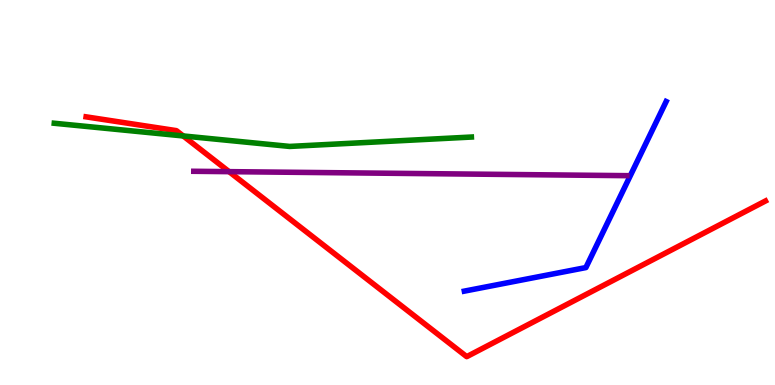[{'lines': ['blue', 'red'], 'intersections': []}, {'lines': ['green', 'red'], 'intersections': [{'x': 2.36, 'y': 6.47}]}, {'lines': ['purple', 'red'], 'intersections': [{'x': 2.96, 'y': 5.54}]}, {'lines': ['blue', 'green'], 'intersections': []}, {'lines': ['blue', 'purple'], 'intersections': []}, {'lines': ['green', 'purple'], 'intersections': []}]